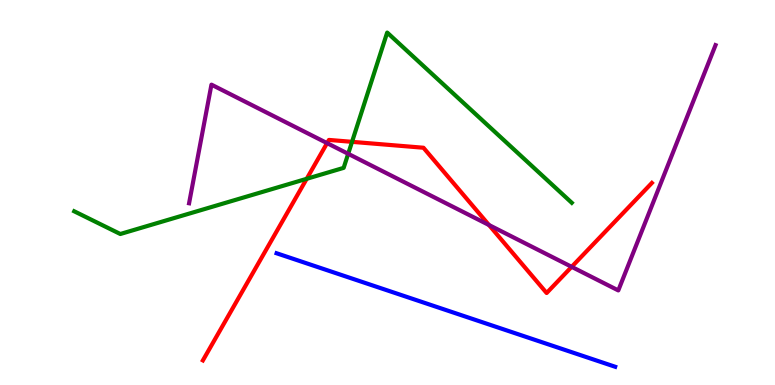[{'lines': ['blue', 'red'], 'intersections': []}, {'lines': ['green', 'red'], 'intersections': [{'x': 3.96, 'y': 5.36}, {'x': 4.54, 'y': 6.32}]}, {'lines': ['purple', 'red'], 'intersections': [{'x': 4.22, 'y': 6.28}, {'x': 6.31, 'y': 4.16}, {'x': 7.38, 'y': 3.07}]}, {'lines': ['blue', 'green'], 'intersections': []}, {'lines': ['blue', 'purple'], 'intersections': []}, {'lines': ['green', 'purple'], 'intersections': [{'x': 4.49, 'y': 6.01}]}]